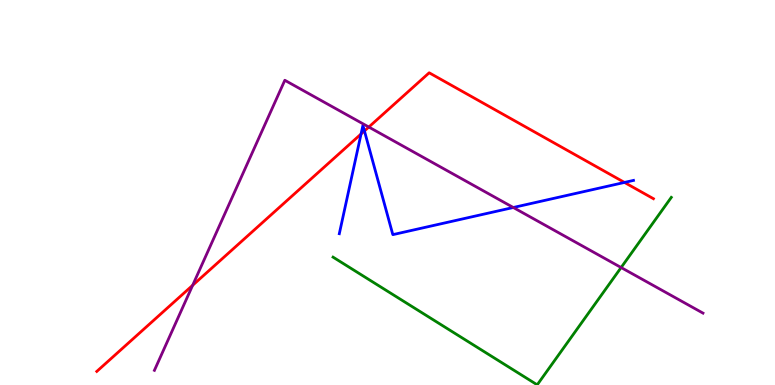[{'lines': ['blue', 'red'], 'intersections': [{'x': 4.66, 'y': 6.52}, {'x': 4.7, 'y': 6.6}, {'x': 8.06, 'y': 5.26}]}, {'lines': ['green', 'red'], 'intersections': []}, {'lines': ['purple', 'red'], 'intersections': [{'x': 2.49, 'y': 2.59}, {'x': 4.76, 'y': 6.7}]}, {'lines': ['blue', 'green'], 'intersections': []}, {'lines': ['blue', 'purple'], 'intersections': [{'x': 6.62, 'y': 4.61}]}, {'lines': ['green', 'purple'], 'intersections': [{'x': 8.01, 'y': 3.05}]}]